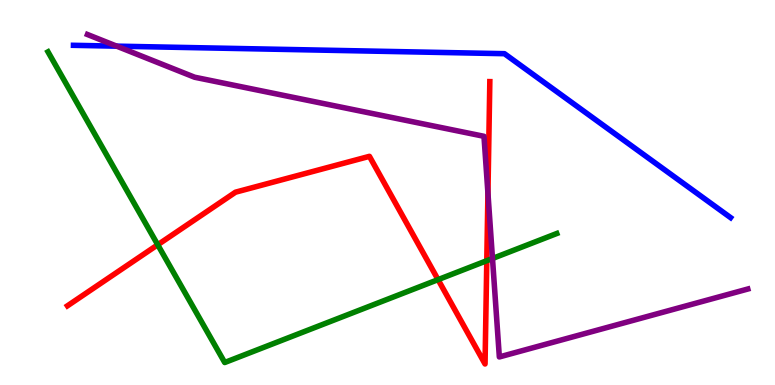[{'lines': ['blue', 'red'], 'intersections': []}, {'lines': ['green', 'red'], 'intersections': [{'x': 2.04, 'y': 3.64}, {'x': 5.65, 'y': 2.74}, {'x': 6.28, 'y': 3.23}]}, {'lines': ['purple', 'red'], 'intersections': [{'x': 6.3, 'y': 4.98}]}, {'lines': ['blue', 'green'], 'intersections': []}, {'lines': ['blue', 'purple'], 'intersections': [{'x': 1.51, 'y': 8.8}]}, {'lines': ['green', 'purple'], 'intersections': [{'x': 6.35, 'y': 3.29}]}]